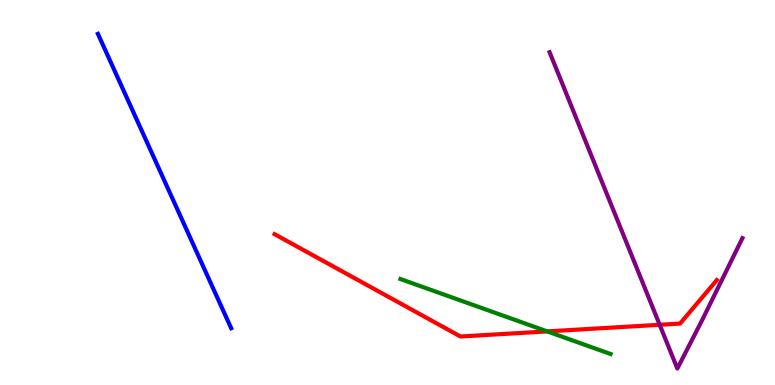[{'lines': ['blue', 'red'], 'intersections': []}, {'lines': ['green', 'red'], 'intersections': [{'x': 7.06, 'y': 1.39}]}, {'lines': ['purple', 'red'], 'intersections': [{'x': 8.51, 'y': 1.56}]}, {'lines': ['blue', 'green'], 'intersections': []}, {'lines': ['blue', 'purple'], 'intersections': []}, {'lines': ['green', 'purple'], 'intersections': []}]